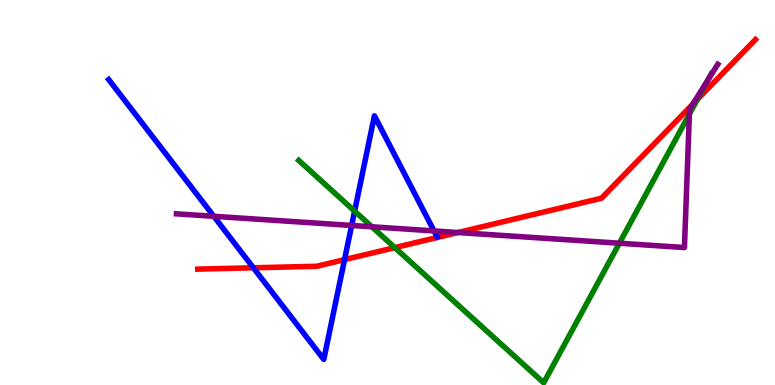[{'lines': ['blue', 'red'], 'intersections': [{'x': 3.27, 'y': 3.04}, {'x': 4.45, 'y': 3.26}]}, {'lines': ['green', 'red'], 'intersections': [{'x': 5.09, 'y': 3.57}, {'x': 9.0, 'y': 7.42}]}, {'lines': ['purple', 'red'], 'intersections': [{'x': 5.91, 'y': 3.96}, {'x': 8.94, 'y': 7.3}]}, {'lines': ['blue', 'green'], 'intersections': [{'x': 4.58, 'y': 4.52}]}, {'lines': ['blue', 'purple'], 'intersections': [{'x': 2.76, 'y': 4.38}, {'x': 4.54, 'y': 4.14}, {'x': 5.6, 'y': 4.0}]}, {'lines': ['green', 'purple'], 'intersections': [{'x': 4.8, 'y': 4.11}, {'x': 7.99, 'y': 3.68}, {'x': 8.9, 'y': 7.04}, {'x': 9.13, 'y': 7.9}]}]